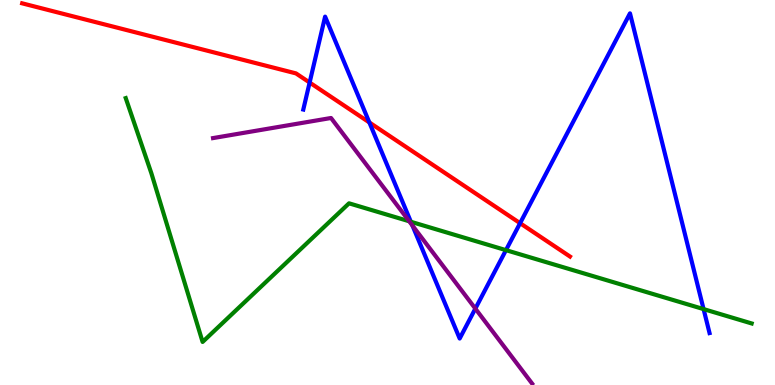[{'lines': ['blue', 'red'], 'intersections': [{'x': 4.0, 'y': 7.86}, {'x': 4.77, 'y': 6.82}, {'x': 6.71, 'y': 4.2}]}, {'lines': ['green', 'red'], 'intersections': []}, {'lines': ['purple', 'red'], 'intersections': []}, {'lines': ['blue', 'green'], 'intersections': [{'x': 5.3, 'y': 4.24}, {'x': 6.53, 'y': 3.5}, {'x': 9.08, 'y': 1.97}]}, {'lines': ['blue', 'purple'], 'intersections': [{'x': 5.32, 'y': 4.14}, {'x': 6.13, 'y': 1.98}]}, {'lines': ['green', 'purple'], 'intersections': [{'x': 5.28, 'y': 4.25}]}]